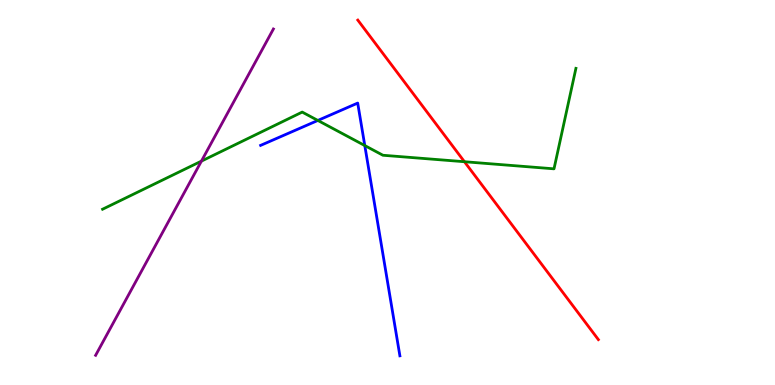[{'lines': ['blue', 'red'], 'intersections': []}, {'lines': ['green', 'red'], 'intersections': [{'x': 5.99, 'y': 5.8}]}, {'lines': ['purple', 'red'], 'intersections': []}, {'lines': ['blue', 'green'], 'intersections': [{'x': 4.1, 'y': 6.87}, {'x': 4.71, 'y': 6.22}]}, {'lines': ['blue', 'purple'], 'intersections': []}, {'lines': ['green', 'purple'], 'intersections': [{'x': 2.6, 'y': 5.81}]}]